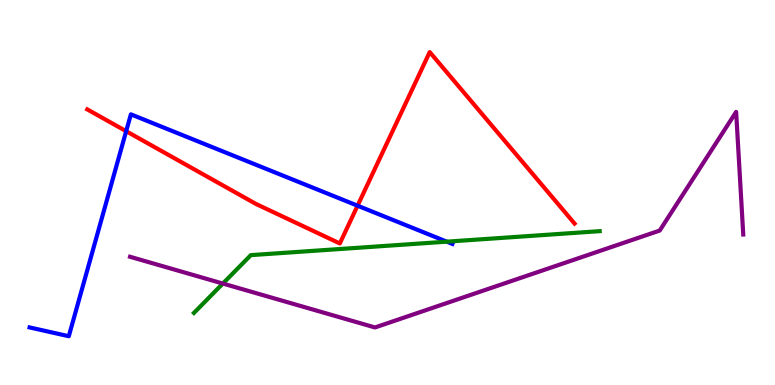[{'lines': ['blue', 'red'], 'intersections': [{'x': 1.63, 'y': 6.59}, {'x': 4.61, 'y': 4.66}]}, {'lines': ['green', 'red'], 'intersections': []}, {'lines': ['purple', 'red'], 'intersections': []}, {'lines': ['blue', 'green'], 'intersections': [{'x': 5.77, 'y': 3.72}]}, {'lines': ['blue', 'purple'], 'intersections': []}, {'lines': ['green', 'purple'], 'intersections': [{'x': 2.88, 'y': 2.63}]}]